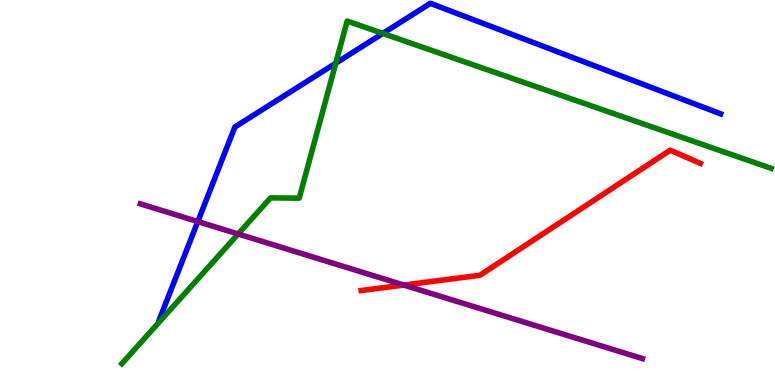[{'lines': ['blue', 'red'], 'intersections': []}, {'lines': ['green', 'red'], 'intersections': []}, {'lines': ['purple', 'red'], 'intersections': [{'x': 5.21, 'y': 2.6}]}, {'lines': ['blue', 'green'], 'intersections': [{'x': 4.33, 'y': 8.36}, {'x': 4.94, 'y': 9.13}]}, {'lines': ['blue', 'purple'], 'intersections': [{'x': 2.55, 'y': 4.25}]}, {'lines': ['green', 'purple'], 'intersections': [{'x': 3.07, 'y': 3.92}]}]